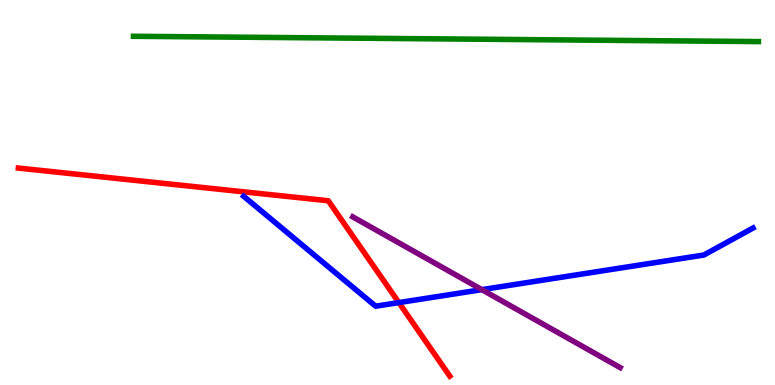[{'lines': ['blue', 'red'], 'intersections': [{'x': 5.15, 'y': 2.14}]}, {'lines': ['green', 'red'], 'intersections': []}, {'lines': ['purple', 'red'], 'intersections': []}, {'lines': ['blue', 'green'], 'intersections': []}, {'lines': ['blue', 'purple'], 'intersections': [{'x': 6.22, 'y': 2.48}]}, {'lines': ['green', 'purple'], 'intersections': []}]